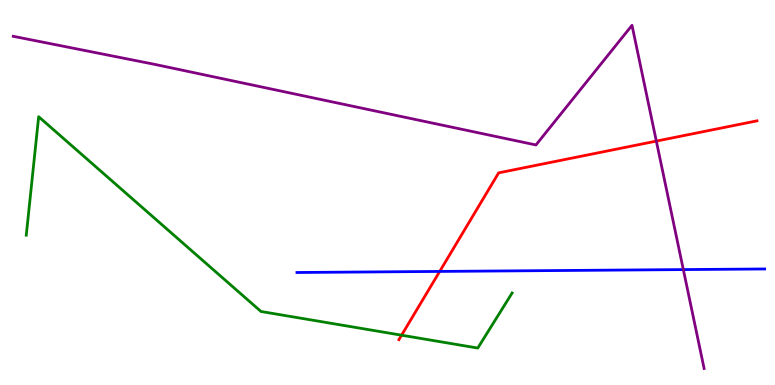[{'lines': ['blue', 'red'], 'intersections': [{'x': 5.67, 'y': 2.95}]}, {'lines': ['green', 'red'], 'intersections': [{'x': 5.18, 'y': 1.29}]}, {'lines': ['purple', 'red'], 'intersections': [{'x': 8.47, 'y': 6.33}]}, {'lines': ['blue', 'green'], 'intersections': []}, {'lines': ['blue', 'purple'], 'intersections': [{'x': 8.82, 'y': 3.0}]}, {'lines': ['green', 'purple'], 'intersections': []}]